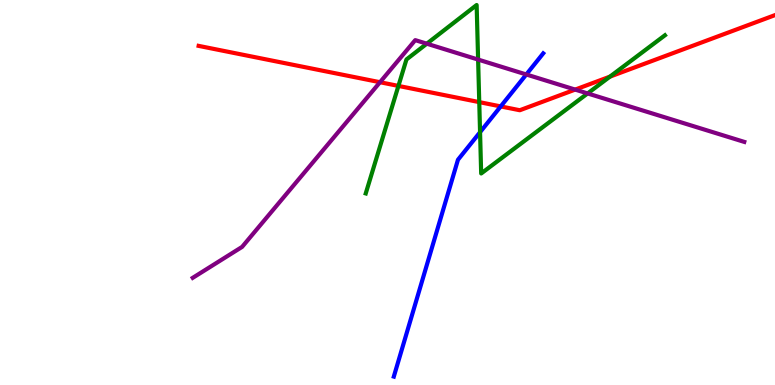[{'lines': ['blue', 'red'], 'intersections': [{'x': 6.46, 'y': 7.24}]}, {'lines': ['green', 'red'], 'intersections': [{'x': 5.14, 'y': 7.77}, {'x': 6.18, 'y': 7.35}, {'x': 7.87, 'y': 8.01}]}, {'lines': ['purple', 'red'], 'intersections': [{'x': 4.9, 'y': 7.86}, {'x': 7.42, 'y': 7.67}]}, {'lines': ['blue', 'green'], 'intersections': [{'x': 6.19, 'y': 6.57}]}, {'lines': ['blue', 'purple'], 'intersections': [{'x': 6.79, 'y': 8.07}]}, {'lines': ['green', 'purple'], 'intersections': [{'x': 5.51, 'y': 8.86}, {'x': 6.17, 'y': 8.45}, {'x': 7.58, 'y': 7.57}]}]